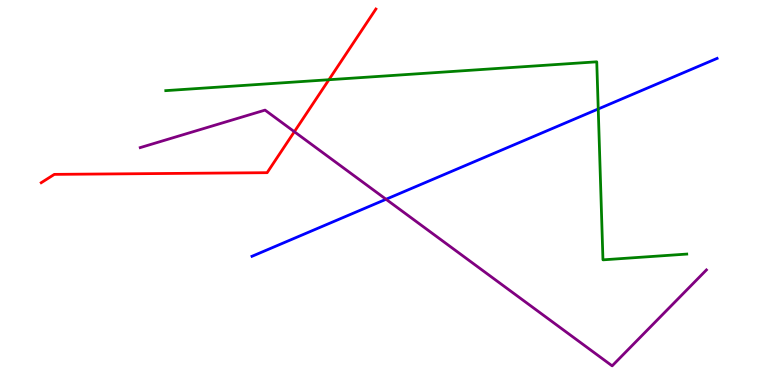[{'lines': ['blue', 'red'], 'intersections': []}, {'lines': ['green', 'red'], 'intersections': [{'x': 4.24, 'y': 7.93}]}, {'lines': ['purple', 'red'], 'intersections': [{'x': 3.8, 'y': 6.58}]}, {'lines': ['blue', 'green'], 'intersections': [{'x': 7.72, 'y': 7.17}]}, {'lines': ['blue', 'purple'], 'intersections': [{'x': 4.98, 'y': 4.82}]}, {'lines': ['green', 'purple'], 'intersections': []}]